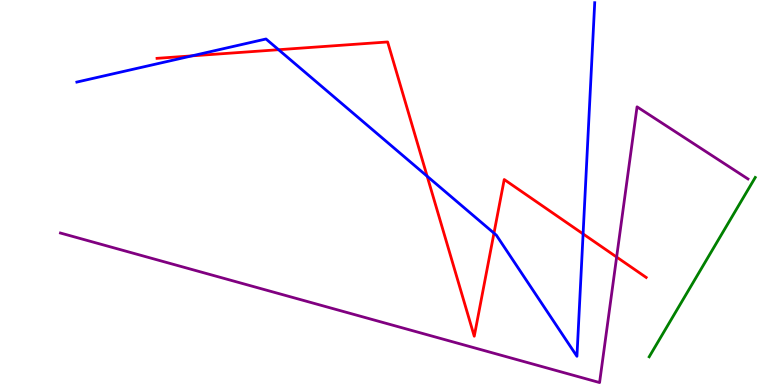[{'lines': ['blue', 'red'], 'intersections': [{'x': 2.48, 'y': 8.55}, {'x': 3.59, 'y': 8.71}, {'x': 5.51, 'y': 5.42}, {'x': 6.37, 'y': 3.94}, {'x': 7.52, 'y': 3.92}]}, {'lines': ['green', 'red'], 'intersections': []}, {'lines': ['purple', 'red'], 'intersections': [{'x': 7.96, 'y': 3.32}]}, {'lines': ['blue', 'green'], 'intersections': []}, {'lines': ['blue', 'purple'], 'intersections': []}, {'lines': ['green', 'purple'], 'intersections': []}]